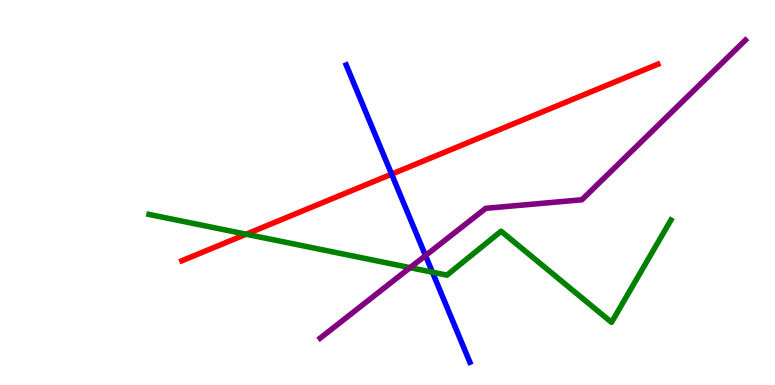[{'lines': ['blue', 'red'], 'intersections': [{'x': 5.05, 'y': 5.48}]}, {'lines': ['green', 'red'], 'intersections': [{'x': 3.18, 'y': 3.92}]}, {'lines': ['purple', 'red'], 'intersections': []}, {'lines': ['blue', 'green'], 'intersections': [{'x': 5.58, 'y': 2.93}]}, {'lines': ['blue', 'purple'], 'intersections': [{'x': 5.49, 'y': 3.36}]}, {'lines': ['green', 'purple'], 'intersections': [{'x': 5.29, 'y': 3.05}]}]